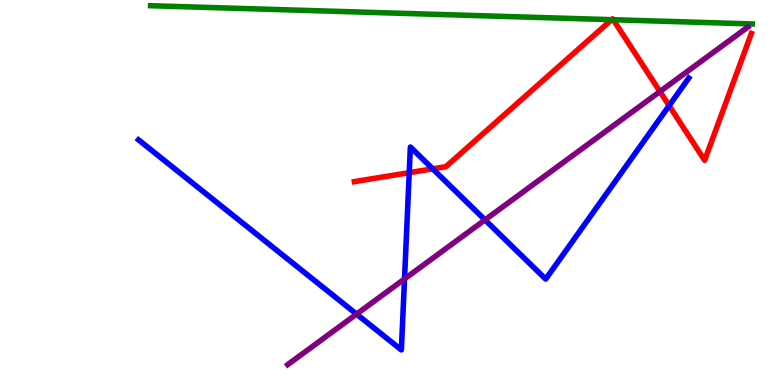[{'lines': ['blue', 'red'], 'intersections': [{'x': 5.28, 'y': 5.52}, {'x': 5.58, 'y': 5.62}, {'x': 8.63, 'y': 7.26}]}, {'lines': ['green', 'red'], 'intersections': [{'x': 7.89, 'y': 9.49}, {'x': 7.91, 'y': 9.49}]}, {'lines': ['purple', 'red'], 'intersections': [{'x': 8.52, 'y': 7.62}]}, {'lines': ['blue', 'green'], 'intersections': []}, {'lines': ['blue', 'purple'], 'intersections': [{'x': 4.6, 'y': 1.84}, {'x': 5.22, 'y': 2.75}, {'x': 6.26, 'y': 4.29}]}, {'lines': ['green', 'purple'], 'intersections': []}]